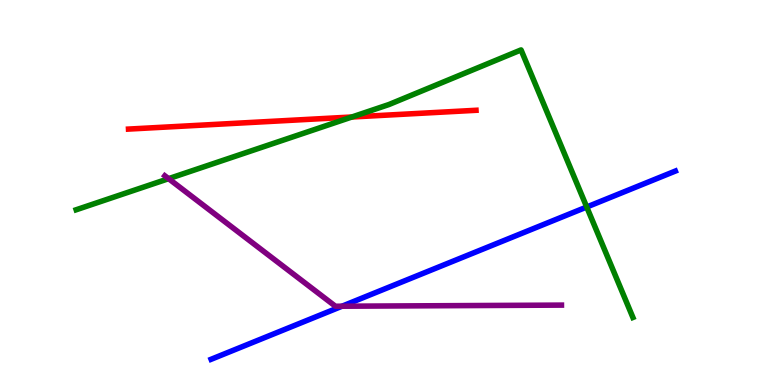[{'lines': ['blue', 'red'], 'intersections': []}, {'lines': ['green', 'red'], 'intersections': [{'x': 4.54, 'y': 6.96}]}, {'lines': ['purple', 'red'], 'intersections': []}, {'lines': ['blue', 'green'], 'intersections': [{'x': 7.57, 'y': 4.62}]}, {'lines': ['blue', 'purple'], 'intersections': [{'x': 4.41, 'y': 2.05}]}, {'lines': ['green', 'purple'], 'intersections': [{'x': 2.18, 'y': 5.36}]}]